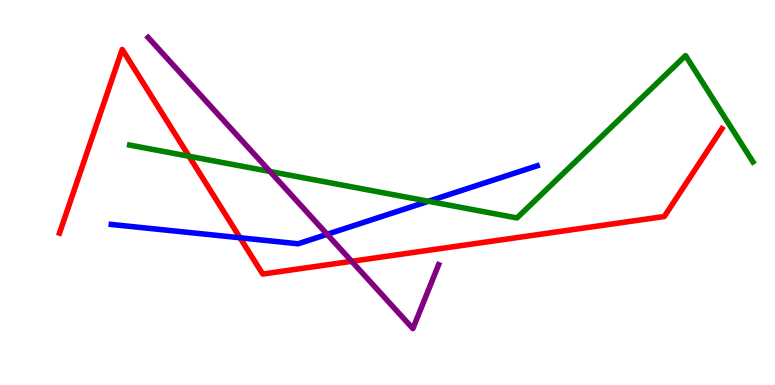[{'lines': ['blue', 'red'], 'intersections': [{'x': 3.1, 'y': 3.82}]}, {'lines': ['green', 'red'], 'intersections': [{'x': 2.44, 'y': 5.94}]}, {'lines': ['purple', 'red'], 'intersections': [{'x': 4.54, 'y': 3.21}]}, {'lines': ['blue', 'green'], 'intersections': [{'x': 5.53, 'y': 4.77}]}, {'lines': ['blue', 'purple'], 'intersections': [{'x': 4.22, 'y': 3.91}]}, {'lines': ['green', 'purple'], 'intersections': [{'x': 3.48, 'y': 5.55}]}]